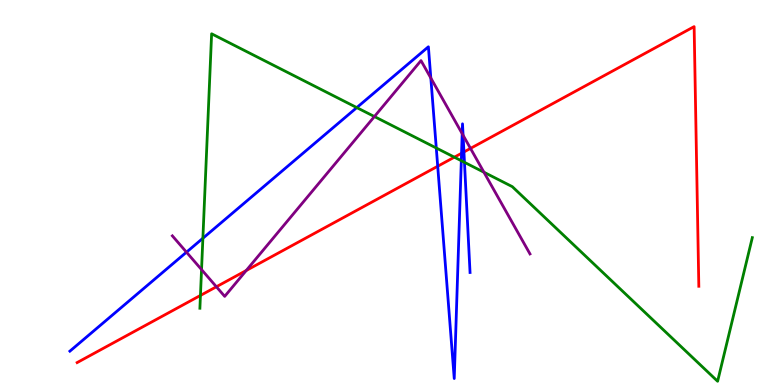[{'lines': ['blue', 'red'], 'intersections': [{'x': 5.65, 'y': 5.68}, {'x': 5.96, 'y': 6.02}, {'x': 5.99, 'y': 6.05}]}, {'lines': ['green', 'red'], 'intersections': [{'x': 2.59, 'y': 2.33}, {'x': 5.86, 'y': 5.92}]}, {'lines': ['purple', 'red'], 'intersections': [{'x': 2.79, 'y': 2.55}, {'x': 3.18, 'y': 2.97}, {'x': 6.07, 'y': 6.15}]}, {'lines': ['blue', 'green'], 'intersections': [{'x': 2.62, 'y': 3.81}, {'x': 4.6, 'y': 7.21}, {'x': 5.63, 'y': 6.16}, {'x': 5.95, 'y': 5.83}, {'x': 5.99, 'y': 5.78}]}, {'lines': ['blue', 'purple'], 'intersections': [{'x': 2.41, 'y': 3.45}, {'x': 5.56, 'y': 7.97}, {'x': 5.96, 'y': 6.53}, {'x': 5.98, 'y': 6.49}]}, {'lines': ['green', 'purple'], 'intersections': [{'x': 2.6, 'y': 3.0}, {'x': 4.83, 'y': 6.97}, {'x': 6.24, 'y': 5.53}]}]